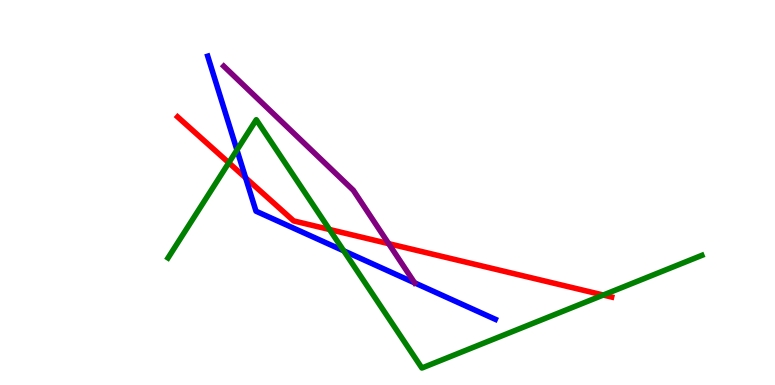[{'lines': ['blue', 'red'], 'intersections': [{'x': 3.17, 'y': 5.38}]}, {'lines': ['green', 'red'], 'intersections': [{'x': 2.95, 'y': 5.77}, {'x': 4.25, 'y': 4.04}, {'x': 7.78, 'y': 2.34}]}, {'lines': ['purple', 'red'], 'intersections': [{'x': 5.02, 'y': 3.67}]}, {'lines': ['blue', 'green'], 'intersections': [{'x': 3.06, 'y': 6.1}, {'x': 4.44, 'y': 3.49}]}, {'lines': ['blue', 'purple'], 'intersections': [{'x': 5.35, 'y': 2.65}]}, {'lines': ['green', 'purple'], 'intersections': []}]